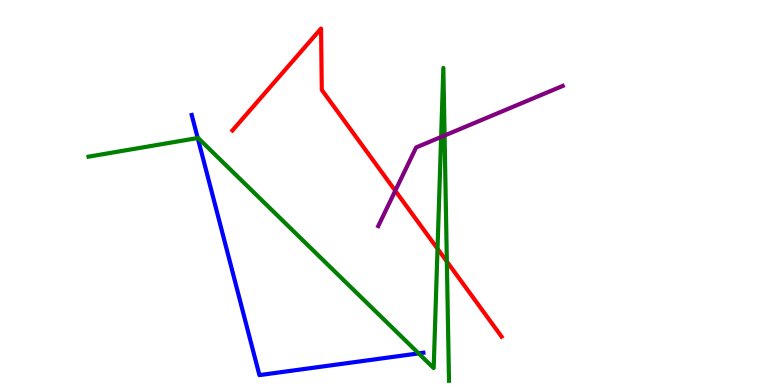[{'lines': ['blue', 'red'], 'intersections': []}, {'lines': ['green', 'red'], 'intersections': [{'x': 5.65, 'y': 3.54}, {'x': 5.77, 'y': 3.21}]}, {'lines': ['purple', 'red'], 'intersections': [{'x': 5.1, 'y': 5.05}]}, {'lines': ['blue', 'green'], 'intersections': [{'x': 2.55, 'y': 6.41}, {'x': 5.4, 'y': 0.821}]}, {'lines': ['blue', 'purple'], 'intersections': []}, {'lines': ['green', 'purple'], 'intersections': [{'x': 5.69, 'y': 6.44}, {'x': 5.74, 'y': 6.48}]}]